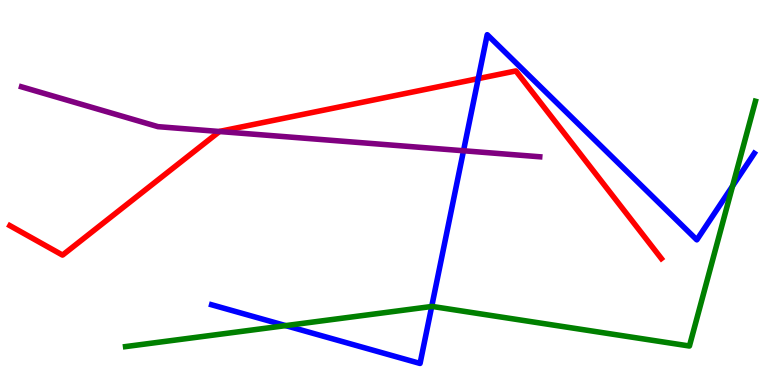[{'lines': ['blue', 'red'], 'intersections': [{'x': 6.17, 'y': 7.96}]}, {'lines': ['green', 'red'], 'intersections': []}, {'lines': ['purple', 'red'], 'intersections': [{'x': 2.83, 'y': 6.58}]}, {'lines': ['blue', 'green'], 'intersections': [{'x': 3.69, 'y': 1.54}, {'x': 5.57, 'y': 2.04}, {'x': 9.45, 'y': 5.17}]}, {'lines': ['blue', 'purple'], 'intersections': [{'x': 5.98, 'y': 6.08}]}, {'lines': ['green', 'purple'], 'intersections': []}]